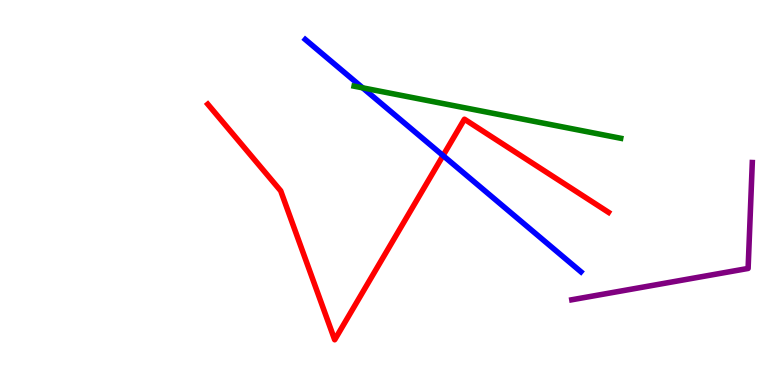[{'lines': ['blue', 'red'], 'intersections': [{'x': 5.72, 'y': 5.96}]}, {'lines': ['green', 'red'], 'intersections': []}, {'lines': ['purple', 'red'], 'intersections': []}, {'lines': ['blue', 'green'], 'intersections': [{'x': 4.68, 'y': 7.72}]}, {'lines': ['blue', 'purple'], 'intersections': []}, {'lines': ['green', 'purple'], 'intersections': []}]